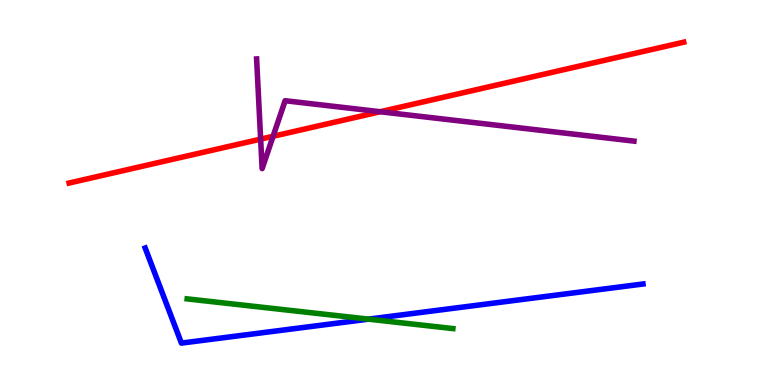[{'lines': ['blue', 'red'], 'intersections': []}, {'lines': ['green', 'red'], 'intersections': []}, {'lines': ['purple', 'red'], 'intersections': [{'x': 3.36, 'y': 6.39}, {'x': 3.52, 'y': 6.46}, {'x': 4.91, 'y': 7.1}]}, {'lines': ['blue', 'green'], 'intersections': [{'x': 4.76, 'y': 1.71}]}, {'lines': ['blue', 'purple'], 'intersections': []}, {'lines': ['green', 'purple'], 'intersections': []}]